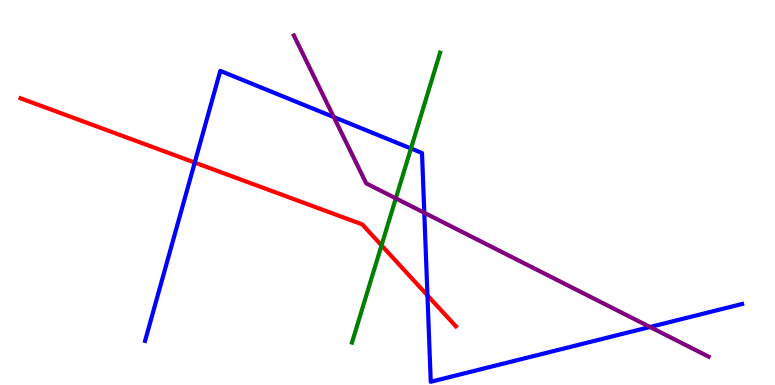[{'lines': ['blue', 'red'], 'intersections': [{'x': 2.51, 'y': 5.78}, {'x': 5.52, 'y': 2.33}]}, {'lines': ['green', 'red'], 'intersections': [{'x': 4.92, 'y': 3.63}]}, {'lines': ['purple', 'red'], 'intersections': []}, {'lines': ['blue', 'green'], 'intersections': [{'x': 5.3, 'y': 6.14}]}, {'lines': ['blue', 'purple'], 'intersections': [{'x': 4.31, 'y': 6.96}, {'x': 5.47, 'y': 4.47}, {'x': 8.39, 'y': 1.51}]}, {'lines': ['green', 'purple'], 'intersections': [{'x': 5.11, 'y': 4.85}]}]